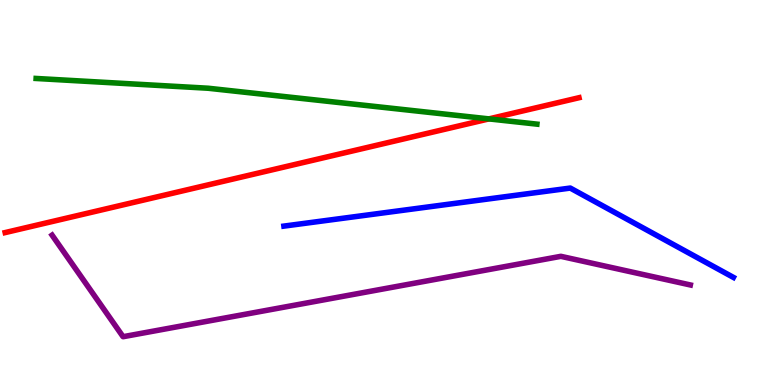[{'lines': ['blue', 'red'], 'intersections': []}, {'lines': ['green', 'red'], 'intersections': [{'x': 6.31, 'y': 6.91}]}, {'lines': ['purple', 'red'], 'intersections': []}, {'lines': ['blue', 'green'], 'intersections': []}, {'lines': ['blue', 'purple'], 'intersections': []}, {'lines': ['green', 'purple'], 'intersections': []}]